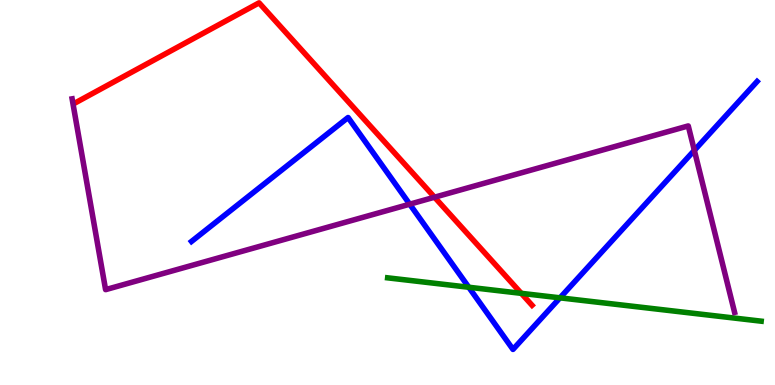[{'lines': ['blue', 'red'], 'intersections': []}, {'lines': ['green', 'red'], 'intersections': [{'x': 6.73, 'y': 2.38}]}, {'lines': ['purple', 'red'], 'intersections': [{'x': 5.61, 'y': 4.88}]}, {'lines': ['blue', 'green'], 'intersections': [{'x': 6.05, 'y': 2.54}, {'x': 7.23, 'y': 2.26}]}, {'lines': ['blue', 'purple'], 'intersections': [{'x': 5.29, 'y': 4.7}, {'x': 8.96, 'y': 6.09}]}, {'lines': ['green', 'purple'], 'intersections': []}]